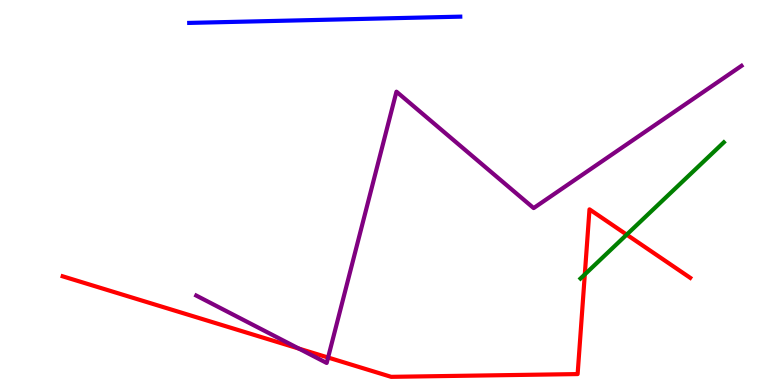[{'lines': ['blue', 'red'], 'intersections': []}, {'lines': ['green', 'red'], 'intersections': [{'x': 7.55, 'y': 2.87}, {'x': 8.09, 'y': 3.91}]}, {'lines': ['purple', 'red'], 'intersections': [{'x': 3.86, 'y': 0.946}, {'x': 4.23, 'y': 0.714}]}, {'lines': ['blue', 'green'], 'intersections': []}, {'lines': ['blue', 'purple'], 'intersections': []}, {'lines': ['green', 'purple'], 'intersections': []}]